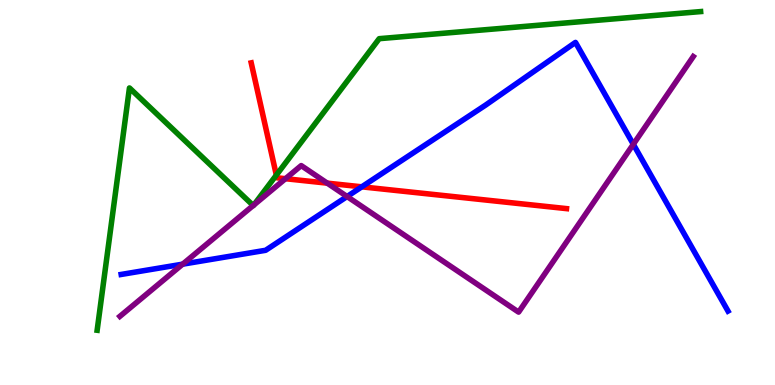[{'lines': ['blue', 'red'], 'intersections': [{'x': 4.67, 'y': 5.15}]}, {'lines': ['green', 'red'], 'intersections': [{'x': 3.57, 'y': 5.45}]}, {'lines': ['purple', 'red'], 'intersections': [{'x': 3.68, 'y': 5.36}, {'x': 4.22, 'y': 5.24}]}, {'lines': ['blue', 'green'], 'intersections': []}, {'lines': ['blue', 'purple'], 'intersections': [{'x': 2.36, 'y': 3.14}, {'x': 4.48, 'y': 4.9}, {'x': 8.17, 'y': 6.25}]}, {'lines': ['green', 'purple'], 'intersections': [{'x': 3.27, 'y': 4.66}, {'x': 3.27, 'y': 4.67}]}]